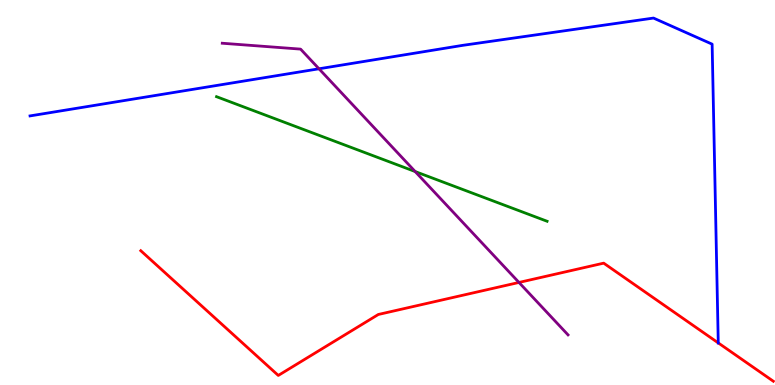[{'lines': ['blue', 'red'], 'intersections': [{'x': 9.27, 'y': 1.09}]}, {'lines': ['green', 'red'], 'intersections': []}, {'lines': ['purple', 'red'], 'intersections': [{'x': 6.7, 'y': 2.66}]}, {'lines': ['blue', 'green'], 'intersections': []}, {'lines': ['blue', 'purple'], 'intersections': [{'x': 4.12, 'y': 8.21}]}, {'lines': ['green', 'purple'], 'intersections': [{'x': 5.36, 'y': 5.54}]}]